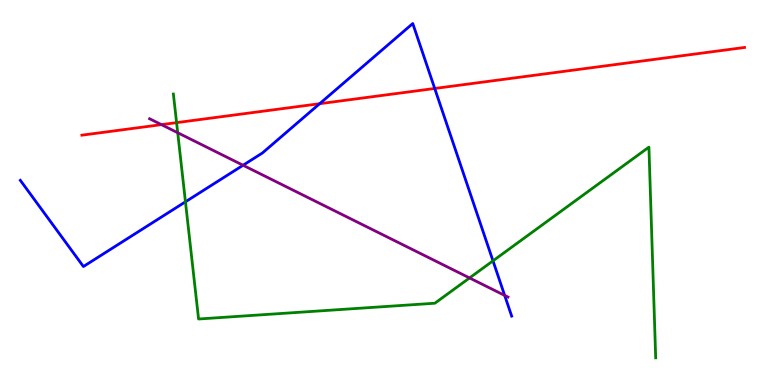[{'lines': ['blue', 'red'], 'intersections': [{'x': 4.12, 'y': 7.31}, {'x': 5.61, 'y': 7.7}]}, {'lines': ['green', 'red'], 'intersections': [{'x': 2.28, 'y': 6.81}]}, {'lines': ['purple', 'red'], 'intersections': [{'x': 2.08, 'y': 6.76}]}, {'lines': ['blue', 'green'], 'intersections': [{'x': 2.39, 'y': 4.76}, {'x': 6.36, 'y': 3.22}]}, {'lines': ['blue', 'purple'], 'intersections': [{'x': 3.14, 'y': 5.71}, {'x': 6.51, 'y': 2.33}]}, {'lines': ['green', 'purple'], 'intersections': [{'x': 2.29, 'y': 6.55}, {'x': 6.06, 'y': 2.78}]}]